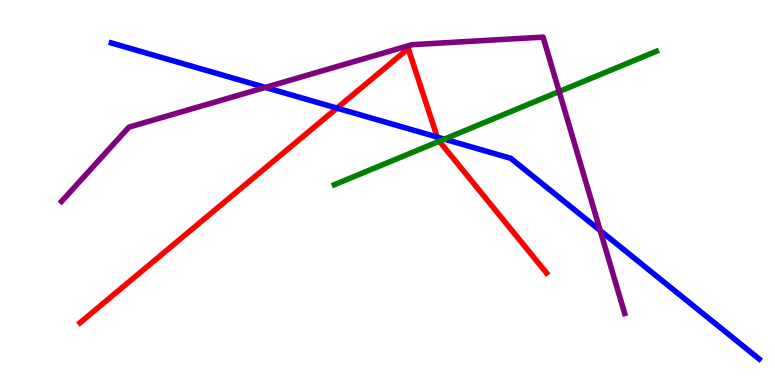[{'lines': ['blue', 'red'], 'intersections': [{'x': 4.35, 'y': 7.19}, {'x': 5.64, 'y': 6.44}]}, {'lines': ['green', 'red'], 'intersections': [{'x': 5.67, 'y': 6.33}]}, {'lines': ['purple', 'red'], 'intersections': []}, {'lines': ['blue', 'green'], 'intersections': [{'x': 5.73, 'y': 6.39}]}, {'lines': ['blue', 'purple'], 'intersections': [{'x': 3.42, 'y': 7.73}, {'x': 7.74, 'y': 4.01}]}, {'lines': ['green', 'purple'], 'intersections': [{'x': 7.22, 'y': 7.62}]}]